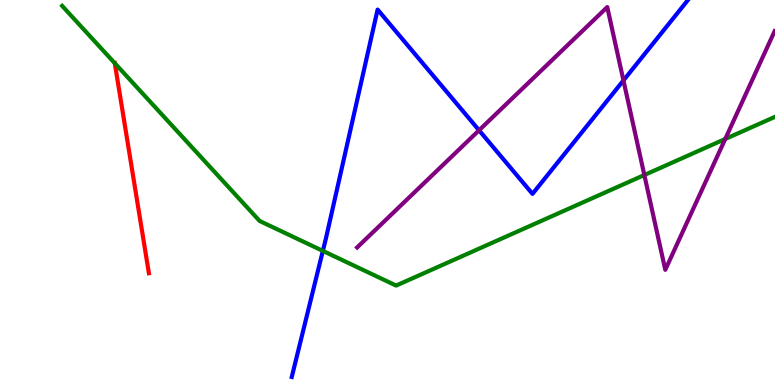[{'lines': ['blue', 'red'], 'intersections': []}, {'lines': ['green', 'red'], 'intersections': [{'x': 1.48, 'y': 8.36}]}, {'lines': ['purple', 'red'], 'intersections': []}, {'lines': ['blue', 'green'], 'intersections': [{'x': 4.17, 'y': 3.48}]}, {'lines': ['blue', 'purple'], 'intersections': [{'x': 6.18, 'y': 6.62}, {'x': 8.04, 'y': 7.91}]}, {'lines': ['green', 'purple'], 'intersections': [{'x': 8.31, 'y': 5.45}, {'x': 9.36, 'y': 6.39}]}]